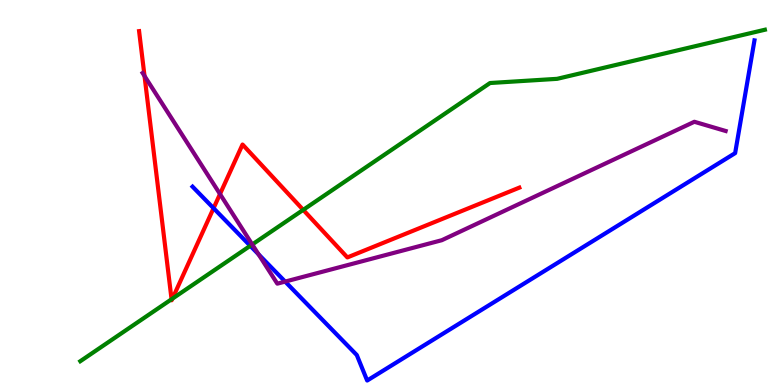[{'lines': ['blue', 'red'], 'intersections': [{'x': 2.76, 'y': 4.59}]}, {'lines': ['green', 'red'], 'intersections': [{'x': 2.21, 'y': 2.23}, {'x': 2.22, 'y': 2.24}, {'x': 3.91, 'y': 4.55}]}, {'lines': ['purple', 'red'], 'intersections': [{'x': 1.86, 'y': 8.03}, {'x': 2.84, 'y': 4.96}]}, {'lines': ['blue', 'green'], 'intersections': [{'x': 3.23, 'y': 3.62}]}, {'lines': ['blue', 'purple'], 'intersections': [{'x': 3.34, 'y': 3.39}, {'x': 3.68, 'y': 2.69}]}, {'lines': ['green', 'purple'], 'intersections': [{'x': 3.25, 'y': 3.65}]}]